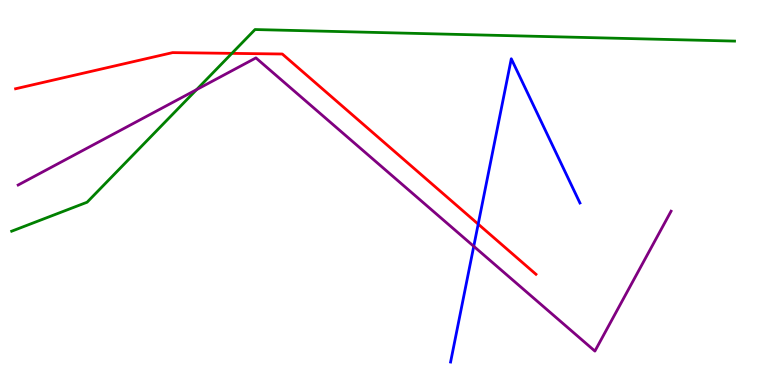[{'lines': ['blue', 'red'], 'intersections': [{'x': 6.17, 'y': 4.18}]}, {'lines': ['green', 'red'], 'intersections': [{'x': 2.99, 'y': 8.61}]}, {'lines': ['purple', 'red'], 'intersections': []}, {'lines': ['blue', 'green'], 'intersections': []}, {'lines': ['blue', 'purple'], 'intersections': [{'x': 6.11, 'y': 3.6}]}, {'lines': ['green', 'purple'], 'intersections': [{'x': 2.54, 'y': 7.67}]}]